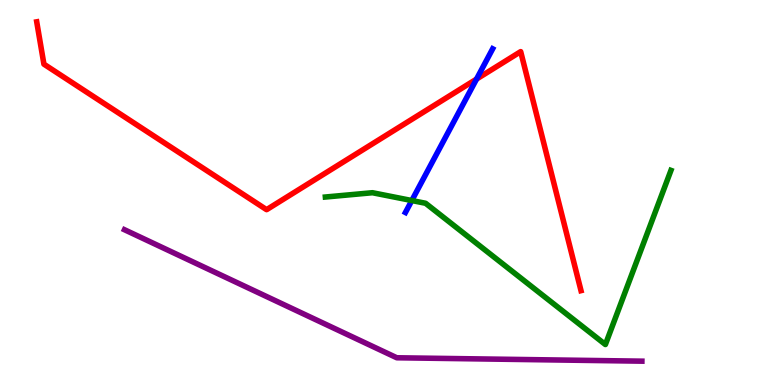[{'lines': ['blue', 'red'], 'intersections': [{'x': 6.15, 'y': 7.95}]}, {'lines': ['green', 'red'], 'intersections': []}, {'lines': ['purple', 'red'], 'intersections': []}, {'lines': ['blue', 'green'], 'intersections': [{'x': 5.31, 'y': 4.79}]}, {'lines': ['blue', 'purple'], 'intersections': []}, {'lines': ['green', 'purple'], 'intersections': []}]